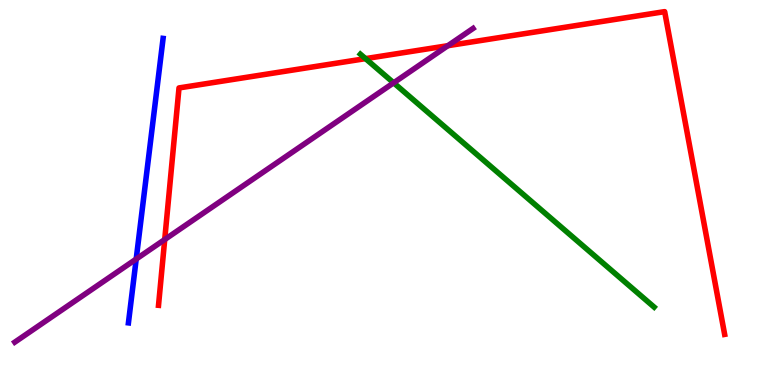[{'lines': ['blue', 'red'], 'intersections': []}, {'lines': ['green', 'red'], 'intersections': [{'x': 4.72, 'y': 8.48}]}, {'lines': ['purple', 'red'], 'intersections': [{'x': 2.13, 'y': 3.78}, {'x': 5.78, 'y': 8.81}]}, {'lines': ['blue', 'green'], 'intersections': []}, {'lines': ['blue', 'purple'], 'intersections': [{'x': 1.76, 'y': 3.27}]}, {'lines': ['green', 'purple'], 'intersections': [{'x': 5.08, 'y': 7.85}]}]